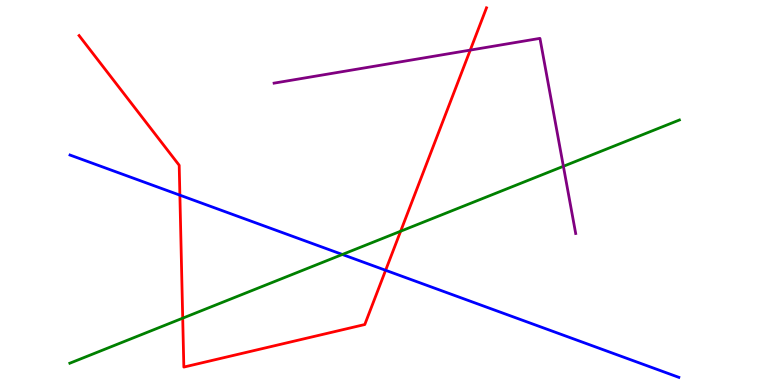[{'lines': ['blue', 'red'], 'intersections': [{'x': 2.32, 'y': 4.93}, {'x': 4.98, 'y': 2.98}]}, {'lines': ['green', 'red'], 'intersections': [{'x': 2.36, 'y': 1.74}, {'x': 5.17, 'y': 3.99}]}, {'lines': ['purple', 'red'], 'intersections': [{'x': 6.07, 'y': 8.7}]}, {'lines': ['blue', 'green'], 'intersections': [{'x': 4.42, 'y': 3.39}]}, {'lines': ['blue', 'purple'], 'intersections': []}, {'lines': ['green', 'purple'], 'intersections': [{'x': 7.27, 'y': 5.68}]}]